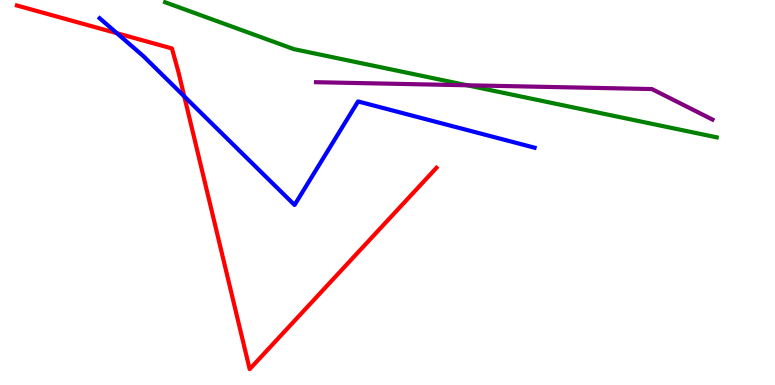[{'lines': ['blue', 'red'], 'intersections': [{'x': 1.51, 'y': 9.14}, {'x': 2.38, 'y': 7.5}]}, {'lines': ['green', 'red'], 'intersections': []}, {'lines': ['purple', 'red'], 'intersections': []}, {'lines': ['blue', 'green'], 'intersections': []}, {'lines': ['blue', 'purple'], 'intersections': []}, {'lines': ['green', 'purple'], 'intersections': [{'x': 6.03, 'y': 7.78}]}]